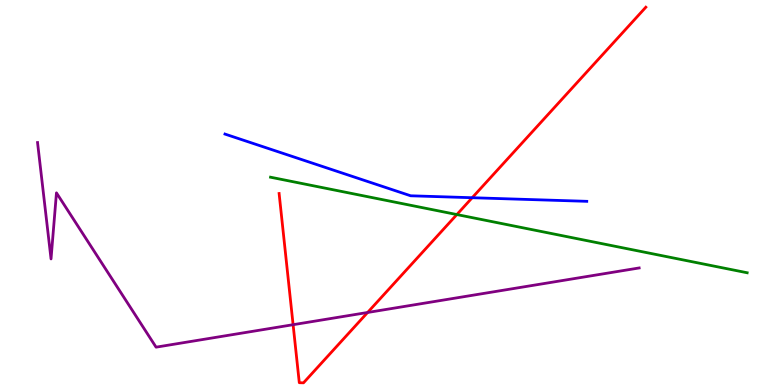[{'lines': ['blue', 'red'], 'intersections': [{'x': 6.09, 'y': 4.86}]}, {'lines': ['green', 'red'], 'intersections': [{'x': 5.89, 'y': 4.43}]}, {'lines': ['purple', 'red'], 'intersections': [{'x': 3.78, 'y': 1.57}, {'x': 4.74, 'y': 1.88}]}, {'lines': ['blue', 'green'], 'intersections': []}, {'lines': ['blue', 'purple'], 'intersections': []}, {'lines': ['green', 'purple'], 'intersections': []}]